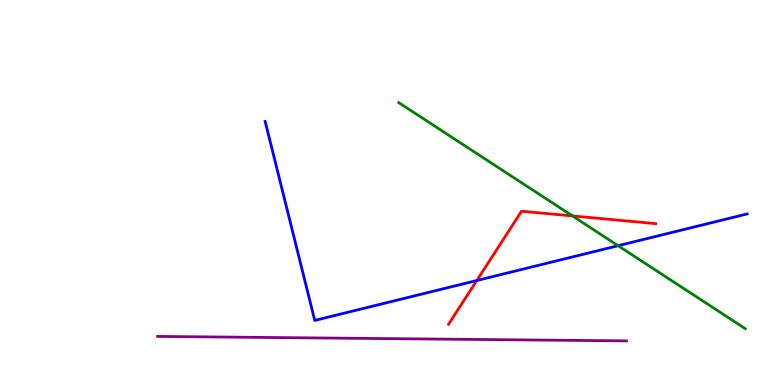[{'lines': ['blue', 'red'], 'intersections': [{'x': 6.15, 'y': 2.71}]}, {'lines': ['green', 'red'], 'intersections': [{'x': 7.39, 'y': 4.39}]}, {'lines': ['purple', 'red'], 'intersections': []}, {'lines': ['blue', 'green'], 'intersections': [{'x': 7.98, 'y': 3.62}]}, {'lines': ['blue', 'purple'], 'intersections': []}, {'lines': ['green', 'purple'], 'intersections': []}]